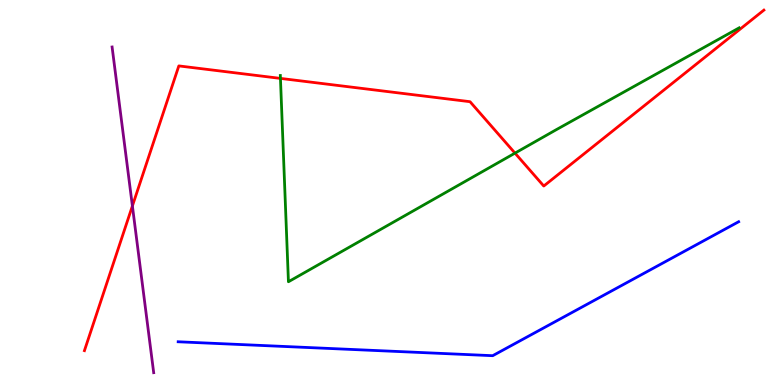[{'lines': ['blue', 'red'], 'intersections': []}, {'lines': ['green', 'red'], 'intersections': [{'x': 3.62, 'y': 7.96}, {'x': 6.65, 'y': 6.02}]}, {'lines': ['purple', 'red'], 'intersections': [{'x': 1.71, 'y': 4.65}]}, {'lines': ['blue', 'green'], 'intersections': []}, {'lines': ['blue', 'purple'], 'intersections': []}, {'lines': ['green', 'purple'], 'intersections': []}]